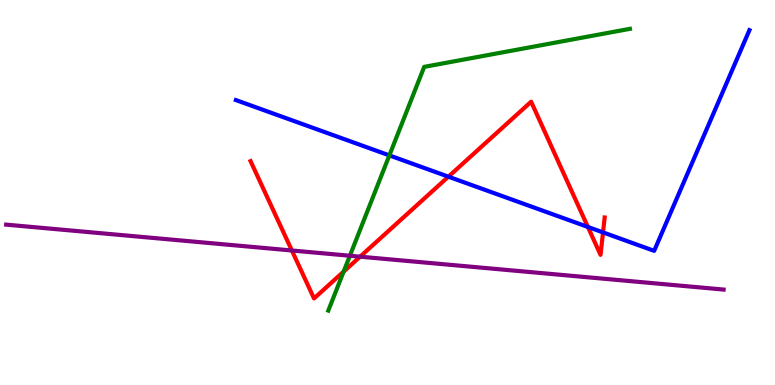[{'lines': ['blue', 'red'], 'intersections': [{'x': 5.79, 'y': 5.41}, {'x': 7.59, 'y': 4.11}, {'x': 7.78, 'y': 3.96}]}, {'lines': ['green', 'red'], 'intersections': [{'x': 4.43, 'y': 2.95}]}, {'lines': ['purple', 'red'], 'intersections': [{'x': 3.77, 'y': 3.49}, {'x': 4.65, 'y': 3.33}]}, {'lines': ['blue', 'green'], 'intersections': [{'x': 5.02, 'y': 5.96}]}, {'lines': ['blue', 'purple'], 'intersections': []}, {'lines': ['green', 'purple'], 'intersections': [{'x': 4.51, 'y': 3.36}]}]